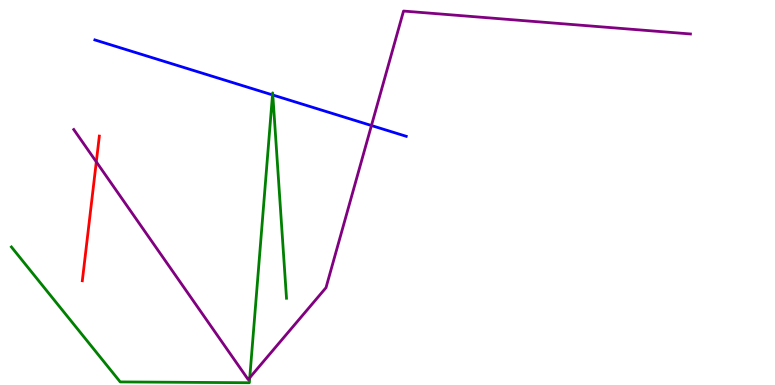[{'lines': ['blue', 'red'], 'intersections': []}, {'lines': ['green', 'red'], 'intersections': []}, {'lines': ['purple', 'red'], 'intersections': [{'x': 1.24, 'y': 5.8}]}, {'lines': ['blue', 'green'], 'intersections': [{'x': 3.52, 'y': 7.53}, {'x': 3.52, 'y': 7.53}]}, {'lines': ['blue', 'purple'], 'intersections': [{'x': 4.79, 'y': 6.74}]}, {'lines': ['green', 'purple'], 'intersections': [{'x': 3.22, 'y': 0.191}]}]